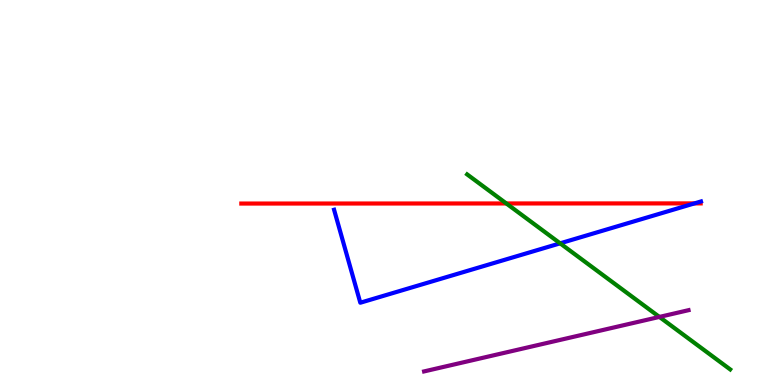[{'lines': ['blue', 'red'], 'intersections': [{'x': 8.96, 'y': 4.72}]}, {'lines': ['green', 'red'], 'intersections': [{'x': 6.53, 'y': 4.72}]}, {'lines': ['purple', 'red'], 'intersections': []}, {'lines': ['blue', 'green'], 'intersections': [{'x': 7.23, 'y': 3.68}]}, {'lines': ['blue', 'purple'], 'intersections': []}, {'lines': ['green', 'purple'], 'intersections': [{'x': 8.51, 'y': 1.77}]}]